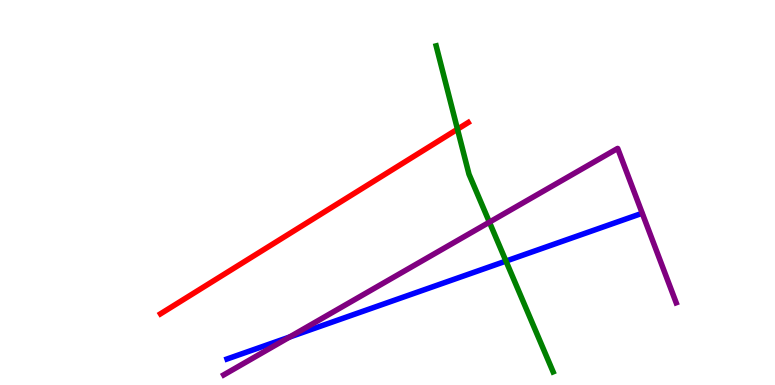[{'lines': ['blue', 'red'], 'intersections': []}, {'lines': ['green', 'red'], 'intersections': [{'x': 5.9, 'y': 6.64}]}, {'lines': ['purple', 'red'], 'intersections': []}, {'lines': ['blue', 'green'], 'intersections': [{'x': 6.53, 'y': 3.22}]}, {'lines': ['blue', 'purple'], 'intersections': [{'x': 3.74, 'y': 1.25}]}, {'lines': ['green', 'purple'], 'intersections': [{'x': 6.31, 'y': 4.23}]}]